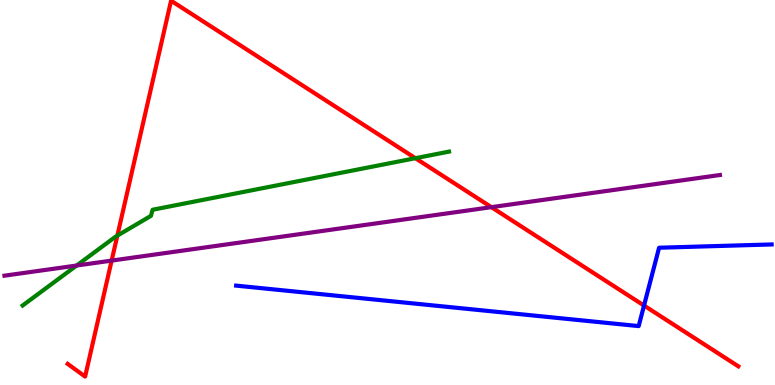[{'lines': ['blue', 'red'], 'intersections': [{'x': 8.31, 'y': 2.06}]}, {'lines': ['green', 'red'], 'intersections': [{'x': 1.51, 'y': 3.88}, {'x': 5.36, 'y': 5.89}]}, {'lines': ['purple', 'red'], 'intersections': [{'x': 1.44, 'y': 3.23}, {'x': 6.34, 'y': 4.62}]}, {'lines': ['blue', 'green'], 'intersections': []}, {'lines': ['blue', 'purple'], 'intersections': []}, {'lines': ['green', 'purple'], 'intersections': [{'x': 0.989, 'y': 3.1}]}]